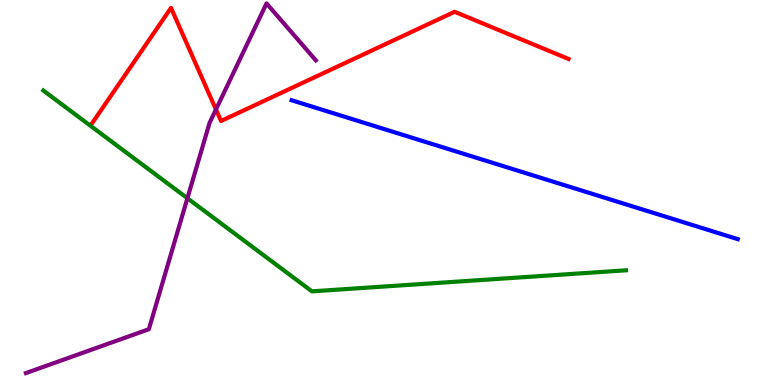[{'lines': ['blue', 'red'], 'intersections': []}, {'lines': ['green', 'red'], 'intersections': []}, {'lines': ['purple', 'red'], 'intersections': [{'x': 2.79, 'y': 7.16}]}, {'lines': ['blue', 'green'], 'intersections': []}, {'lines': ['blue', 'purple'], 'intersections': []}, {'lines': ['green', 'purple'], 'intersections': [{'x': 2.42, 'y': 4.85}]}]